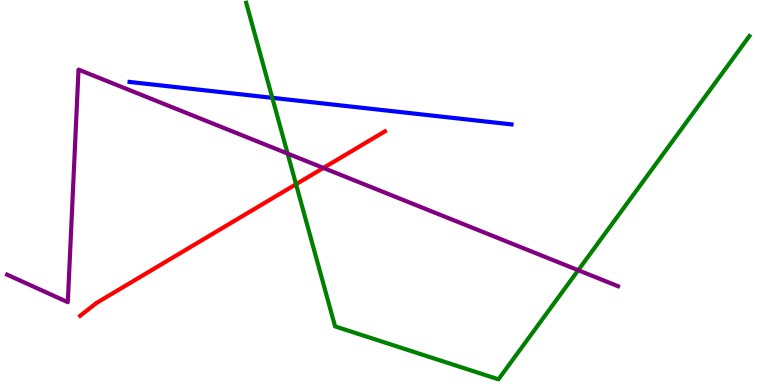[{'lines': ['blue', 'red'], 'intersections': []}, {'lines': ['green', 'red'], 'intersections': [{'x': 3.82, 'y': 5.21}]}, {'lines': ['purple', 'red'], 'intersections': [{'x': 4.17, 'y': 5.64}]}, {'lines': ['blue', 'green'], 'intersections': [{'x': 3.51, 'y': 7.46}]}, {'lines': ['blue', 'purple'], 'intersections': []}, {'lines': ['green', 'purple'], 'intersections': [{'x': 3.71, 'y': 6.01}, {'x': 7.46, 'y': 2.98}]}]